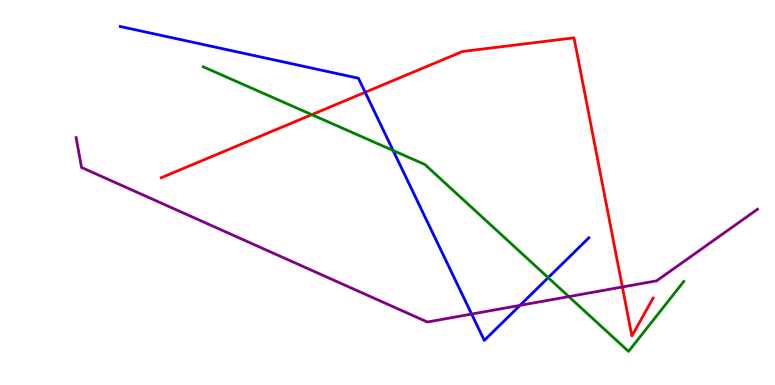[{'lines': ['blue', 'red'], 'intersections': [{'x': 4.71, 'y': 7.6}]}, {'lines': ['green', 'red'], 'intersections': [{'x': 4.02, 'y': 7.02}]}, {'lines': ['purple', 'red'], 'intersections': [{'x': 8.03, 'y': 2.55}]}, {'lines': ['blue', 'green'], 'intersections': [{'x': 5.07, 'y': 6.09}, {'x': 7.07, 'y': 2.79}]}, {'lines': ['blue', 'purple'], 'intersections': [{'x': 6.09, 'y': 1.84}, {'x': 6.71, 'y': 2.07}]}, {'lines': ['green', 'purple'], 'intersections': [{'x': 7.34, 'y': 2.3}]}]